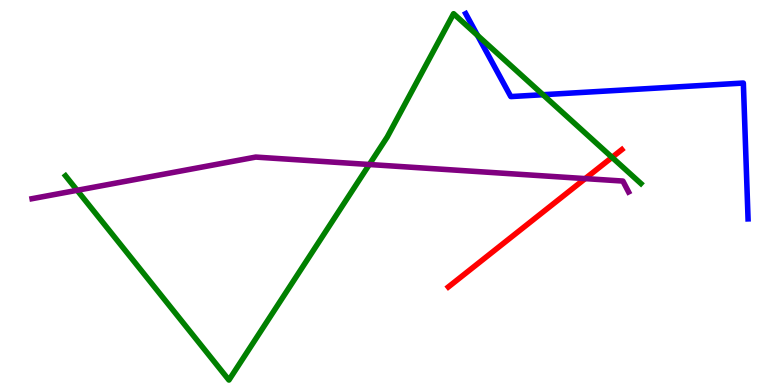[{'lines': ['blue', 'red'], 'intersections': []}, {'lines': ['green', 'red'], 'intersections': [{'x': 7.9, 'y': 5.91}]}, {'lines': ['purple', 'red'], 'intersections': [{'x': 7.55, 'y': 5.36}]}, {'lines': ['blue', 'green'], 'intersections': [{'x': 6.16, 'y': 9.08}, {'x': 7.01, 'y': 7.54}]}, {'lines': ['blue', 'purple'], 'intersections': []}, {'lines': ['green', 'purple'], 'intersections': [{'x': 0.995, 'y': 5.06}, {'x': 4.77, 'y': 5.73}]}]